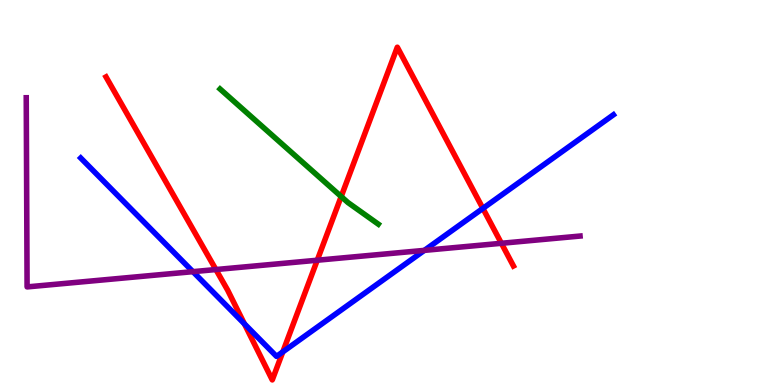[{'lines': ['blue', 'red'], 'intersections': [{'x': 3.15, 'y': 1.59}, {'x': 3.65, 'y': 0.86}, {'x': 6.23, 'y': 4.59}]}, {'lines': ['green', 'red'], 'intersections': [{'x': 4.4, 'y': 4.9}]}, {'lines': ['purple', 'red'], 'intersections': [{'x': 2.79, 'y': 3.0}, {'x': 4.09, 'y': 3.24}, {'x': 6.47, 'y': 3.68}]}, {'lines': ['blue', 'green'], 'intersections': []}, {'lines': ['blue', 'purple'], 'intersections': [{'x': 2.49, 'y': 2.94}, {'x': 5.48, 'y': 3.5}]}, {'lines': ['green', 'purple'], 'intersections': []}]